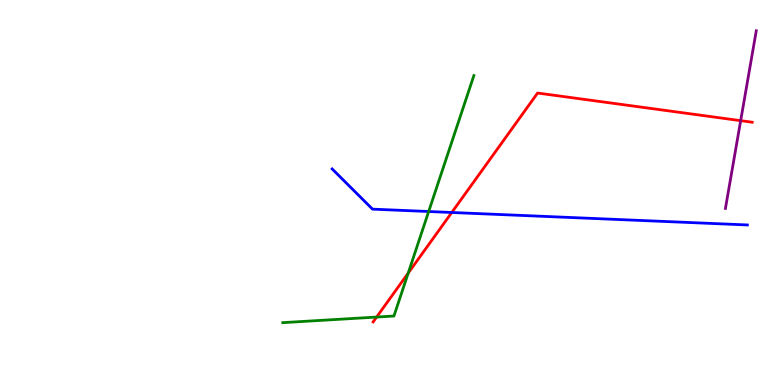[{'lines': ['blue', 'red'], 'intersections': [{'x': 5.83, 'y': 4.48}]}, {'lines': ['green', 'red'], 'intersections': [{'x': 4.86, 'y': 1.76}, {'x': 5.27, 'y': 2.91}]}, {'lines': ['purple', 'red'], 'intersections': [{'x': 9.56, 'y': 6.87}]}, {'lines': ['blue', 'green'], 'intersections': [{'x': 5.53, 'y': 4.51}]}, {'lines': ['blue', 'purple'], 'intersections': []}, {'lines': ['green', 'purple'], 'intersections': []}]